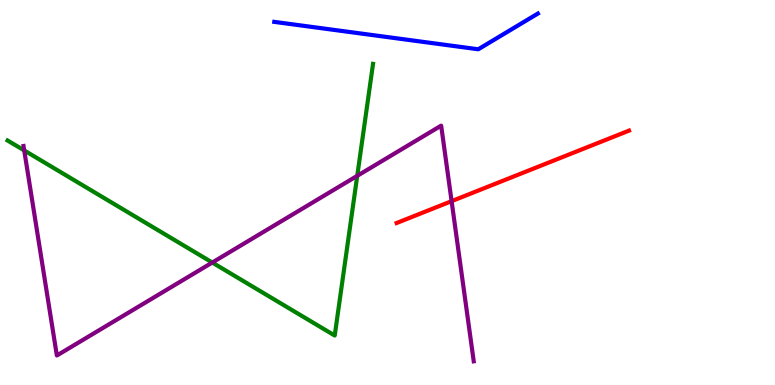[{'lines': ['blue', 'red'], 'intersections': []}, {'lines': ['green', 'red'], 'intersections': []}, {'lines': ['purple', 'red'], 'intersections': [{'x': 5.83, 'y': 4.78}]}, {'lines': ['blue', 'green'], 'intersections': []}, {'lines': ['blue', 'purple'], 'intersections': []}, {'lines': ['green', 'purple'], 'intersections': [{'x': 0.313, 'y': 6.09}, {'x': 2.74, 'y': 3.18}, {'x': 4.61, 'y': 5.43}]}]